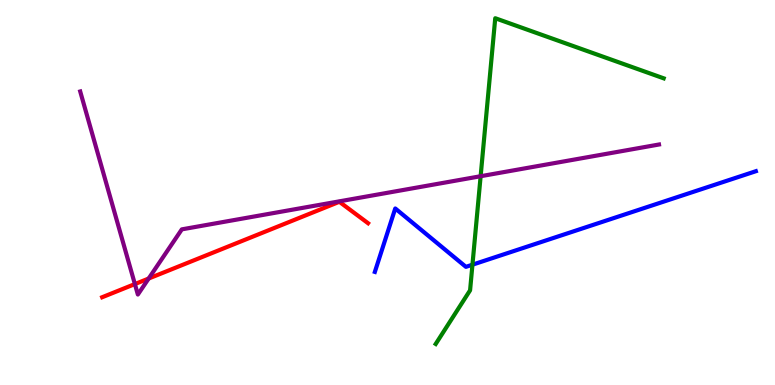[{'lines': ['blue', 'red'], 'intersections': []}, {'lines': ['green', 'red'], 'intersections': []}, {'lines': ['purple', 'red'], 'intersections': [{'x': 1.74, 'y': 2.62}, {'x': 1.92, 'y': 2.77}]}, {'lines': ['blue', 'green'], 'intersections': [{'x': 6.1, 'y': 3.12}]}, {'lines': ['blue', 'purple'], 'intersections': []}, {'lines': ['green', 'purple'], 'intersections': [{'x': 6.2, 'y': 5.42}]}]